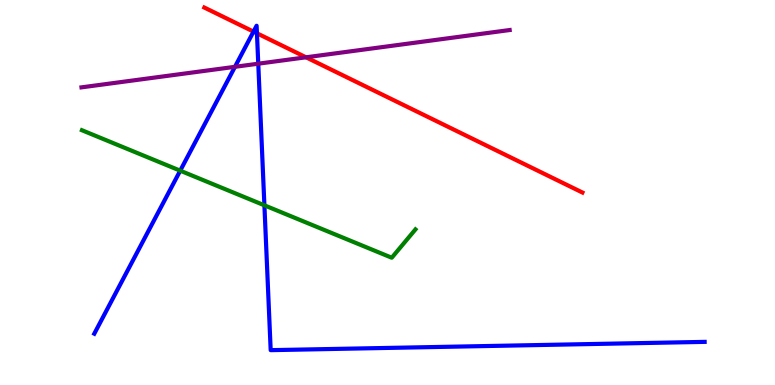[{'lines': ['blue', 'red'], 'intersections': [{'x': 3.27, 'y': 9.18}, {'x': 3.32, 'y': 9.14}]}, {'lines': ['green', 'red'], 'intersections': []}, {'lines': ['purple', 'red'], 'intersections': [{'x': 3.95, 'y': 8.51}]}, {'lines': ['blue', 'green'], 'intersections': [{'x': 2.33, 'y': 5.57}, {'x': 3.41, 'y': 4.67}]}, {'lines': ['blue', 'purple'], 'intersections': [{'x': 3.03, 'y': 8.26}, {'x': 3.33, 'y': 8.35}]}, {'lines': ['green', 'purple'], 'intersections': []}]